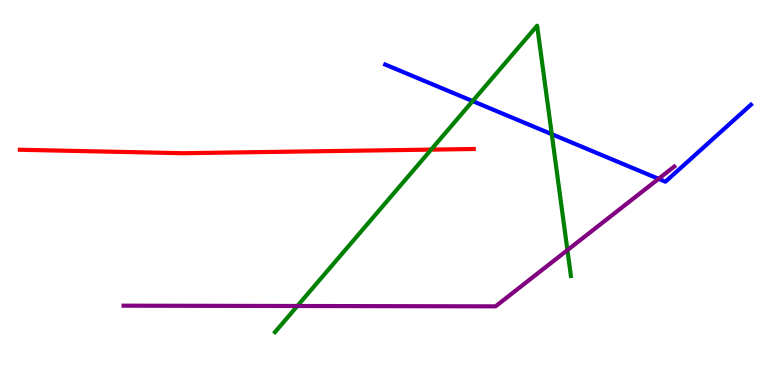[{'lines': ['blue', 'red'], 'intersections': []}, {'lines': ['green', 'red'], 'intersections': [{'x': 5.56, 'y': 6.11}]}, {'lines': ['purple', 'red'], 'intersections': []}, {'lines': ['blue', 'green'], 'intersections': [{'x': 6.1, 'y': 7.37}, {'x': 7.12, 'y': 6.51}]}, {'lines': ['blue', 'purple'], 'intersections': [{'x': 8.5, 'y': 5.36}]}, {'lines': ['green', 'purple'], 'intersections': [{'x': 3.84, 'y': 2.05}, {'x': 7.32, 'y': 3.5}]}]